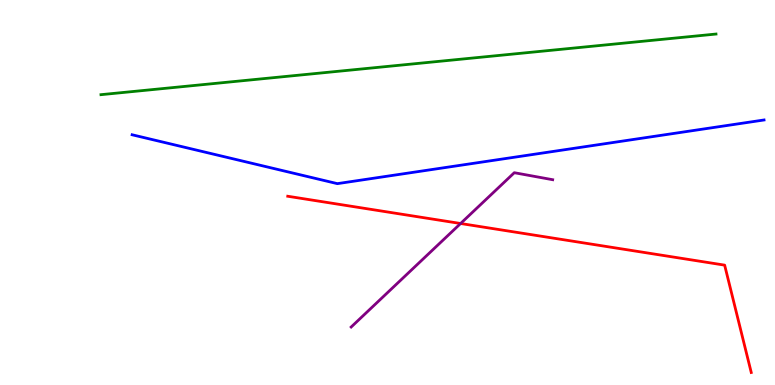[{'lines': ['blue', 'red'], 'intersections': []}, {'lines': ['green', 'red'], 'intersections': []}, {'lines': ['purple', 'red'], 'intersections': [{'x': 5.94, 'y': 4.19}]}, {'lines': ['blue', 'green'], 'intersections': []}, {'lines': ['blue', 'purple'], 'intersections': []}, {'lines': ['green', 'purple'], 'intersections': []}]